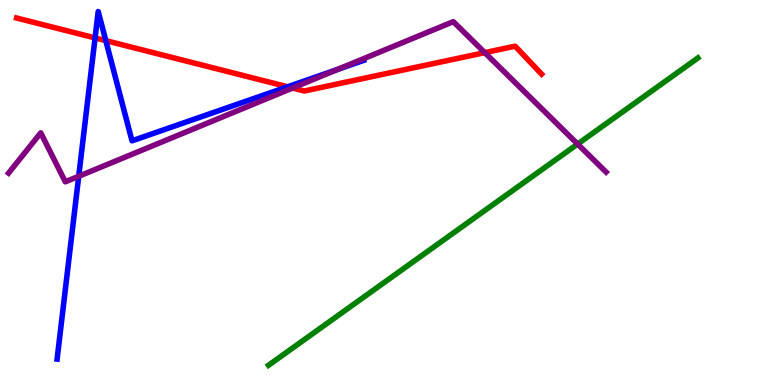[{'lines': ['blue', 'red'], 'intersections': [{'x': 1.23, 'y': 9.02}, {'x': 1.37, 'y': 8.94}, {'x': 3.71, 'y': 7.75}]}, {'lines': ['green', 'red'], 'intersections': []}, {'lines': ['purple', 'red'], 'intersections': [{'x': 3.77, 'y': 7.71}, {'x': 6.26, 'y': 8.63}]}, {'lines': ['blue', 'green'], 'intersections': []}, {'lines': ['blue', 'purple'], 'intersections': [{'x': 1.02, 'y': 5.42}, {'x': 4.35, 'y': 8.2}]}, {'lines': ['green', 'purple'], 'intersections': [{'x': 7.45, 'y': 6.26}]}]